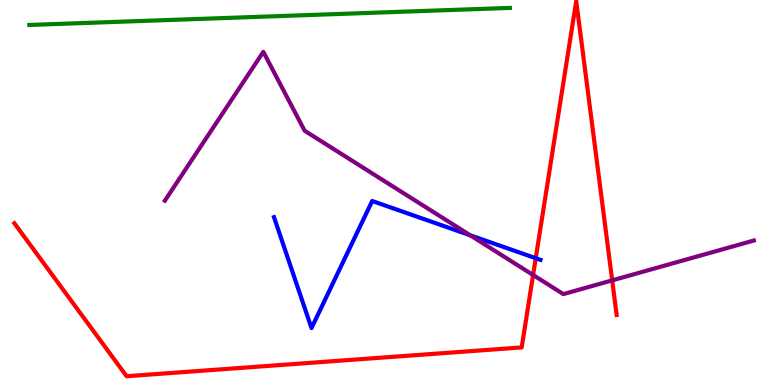[{'lines': ['blue', 'red'], 'intersections': [{'x': 6.91, 'y': 3.29}]}, {'lines': ['green', 'red'], 'intersections': []}, {'lines': ['purple', 'red'], 'intersections': [{'x': 6.88, 'y': 2.86}, {'x': 7.9, 'y': 2.72}]}, {'lines': ['blue', 'green'], 'intersections': []}, {'lines': ['blue', 'purple'], 'intersections': [{'x': 6.07, 'y': 3.89}]}, {'lines': ['green', 'purple'], 'intersections': []}]